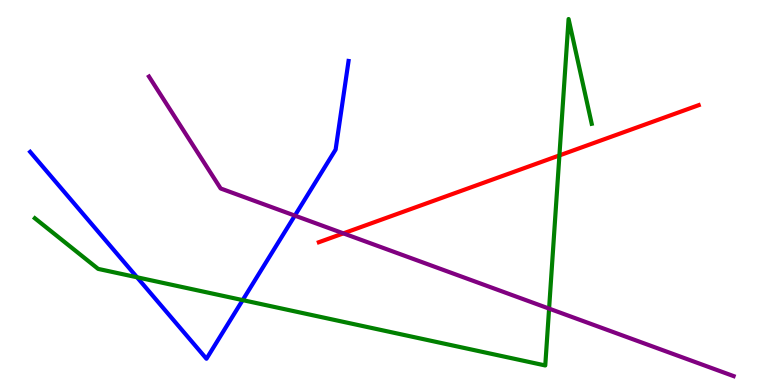[{'lines': ['blue', 'red'], 'intersections': []}, {'lines': ['green', 'red'], 'intersections': [{'x': 7.22, 'y': 5.96}]}, {'lines': ['purple', 'red'], 'intersections': [{'x': 4.43, 'y': 3.94}]}, {'lines': ['blue', 'green'], 'intersections': [{'x': 1.77, 'y': 2.8}, {'x': 3.13, 'y': 2.2}]}, {'lines': ['blue', 'purple'], 'intersections': [{'x': 3.8, 'y': 4.4}]}, {'lines': ['green', 'purple'], 'intersections': [{'x': 7.09, 'y': 1.98}]}]